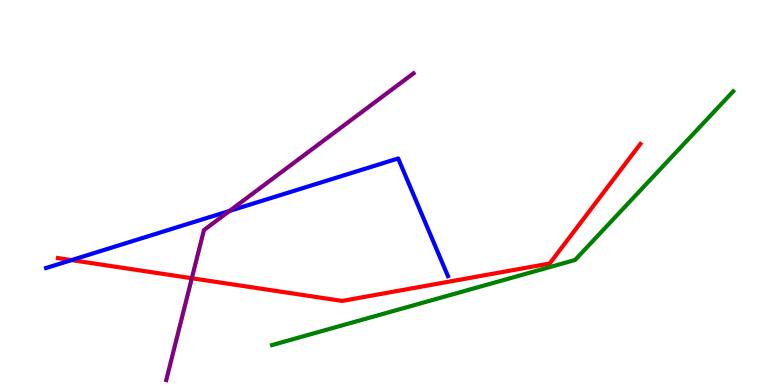[{'lines': ['blue', 'red'], 'intersections': [{'x': 0.923, 'y': 3.24}]}, {'lines': ['green', 'red'], 'intersections': []}, {'lines': ['purple', 'red'], 'intersections': [{'x': 2.48, 'y': 2.77}]}, {'lines': ['blue', 'green'], 'intersections': []}, {'lines': ['blue', 'purple'], 'intersections': [{'x': 2.96, 'y': 4.52}]}, {'lines': ['green', 'purple'], 'intersections': []}]